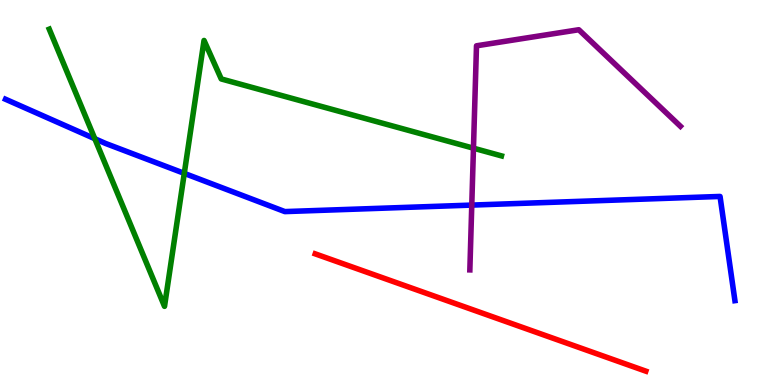[{'lines': ['blue', 'red'], 'intersections': []}, {'lines': ['green', 'red'], 'intersections': []}, {'lines': ['purple', 'red'], 'intersections': []}, {'lines': ['blue', 'green'], 'intersections': [{'x': 1.22, 'y': 6.4}, {'x': 2.38, 'y': 5.5}]}, {'lines': ['blue', 'purple'], 'intersections': [{'x': 6.09, 'y': 4.67}]}, {'lines': ['green', 'purple'], 'intersections': [{'x': 6.11, 'y': 6.15}]}]